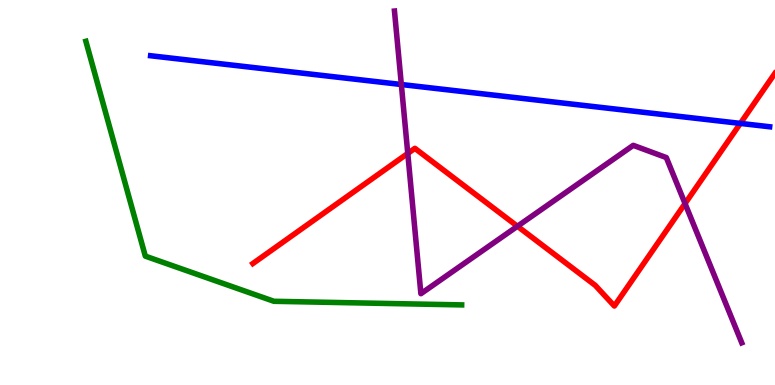[{'lines': ['blue', 'red'], 'intersections': [{'x': 9.55, 'y': 6.79}]}, {'lines': ['green', 'red'], 'intersections': []}, {'lines': ['purple', 'red'], 'intersections': [{'x': 5.26, 'y': 6.01}, {'x': 6.68, 'y': 4.12}, {'x': 8.84, 'y': 4.71}]}, {'lines': ['blue', 'green'], 'intersections': []}, {'lines': ['blue', 'purple'], 'intersections': [{'x': 5.18, 'y': 7.8}]}, {'lines': ['green', 'purple'], 'intersections': []}]